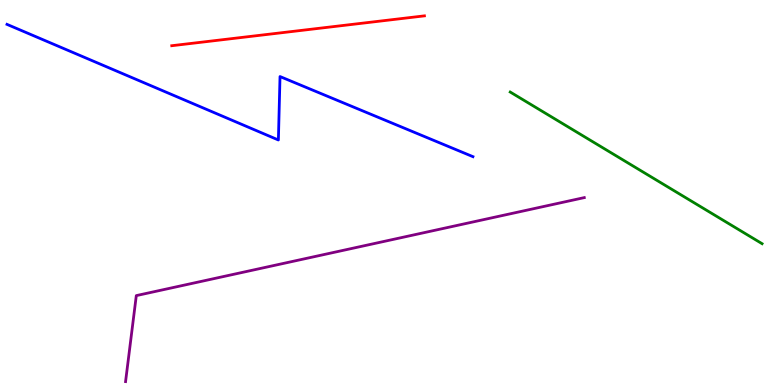[{'lines': ['blue', 'red'], 'intersections': []}, {'lines': ['green', 'red'], 'intersections': []}, {'lines': ['purple', 'red'], 'intersections': []}, {'lines': ['blue', 'green'], 'intersections': []}, {'lines': ['blue', 'purple'], 'intersections': []}, {'lines': ['green', 'purple'], 'intersections': []}]